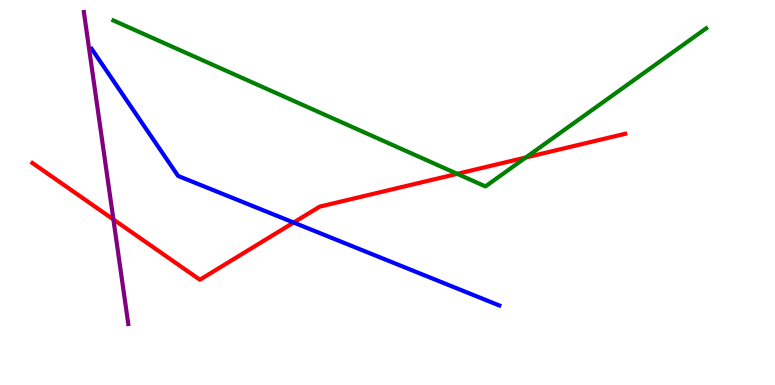[{'lines': ['blue', 'red'], 'intersections': [{'x': 3.79, 'y': 4.22}]}, {'lines': ['green', 'red'], 'intersections': [{'x': 5.9, 'y': 5.48}, {'x': 6.79, 'y': 5.91}]}, {'lines': ['purple', 'red'], 'intersections': [{'x': 1.46, 'y': 4.3}]}, {'lines': ['blue', 'green'], 'intersections': []}, {'lines': ['blue', 'purple'], 'intersections': []}, {'lines': ['green', 'purple'], 'intersections': []}]